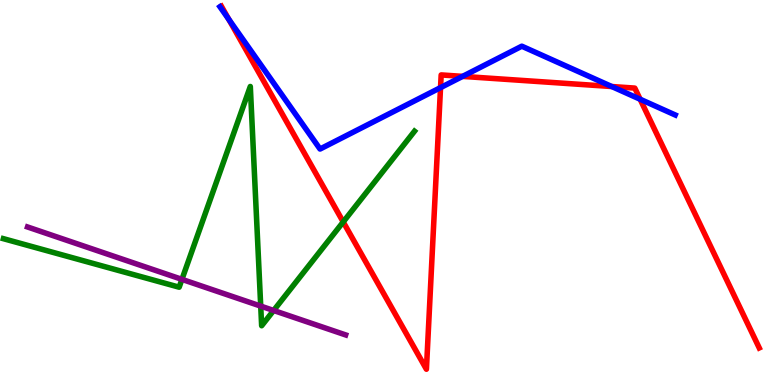[{'lines': ['blue', 'red'], 'intersections': [{'x': 2.95, 'y': 9.5}, {'x': 5.68, 'y': 7.72}, {'x': 5.97, 'y': 8.02}, {'x': 7.89, 'y': 7.75}, {'x': 8.26, 'y': 7.42}]}, {'lines': ['green', 'red'], 'intersections': [{'x': 4.43, 'y': 4.24}]}, {'lines': ['purple', 'red'], 'intersections': []}, {'lines': ['blue', 'green'], 'intersections': []}, {'lines': ['blue', 'purple'], 'intersections': []}, {'lines': ['green', 'purple'], 'intersections': [{'x': 2.35, 'y': 2.74}, {'x': 3.36, 'y': 2.05}, {'x': 3.53, 'y': 1.94}]}]